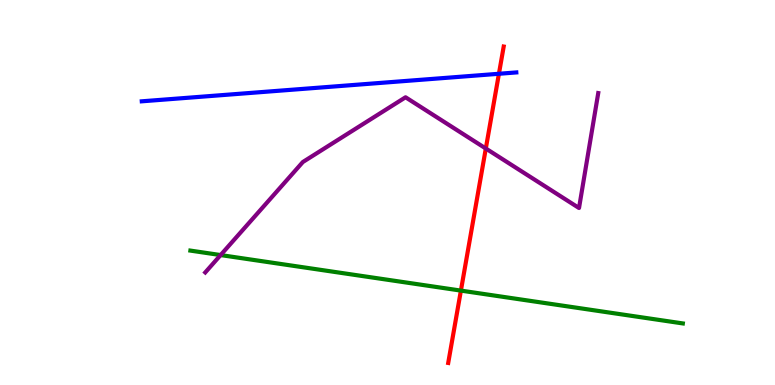[{'lines': ['blue', 'red'], 'intersections': [{'x': 6.44, 'y': 8.08}]}, {'lines': ['green', 'red'], 'intersections': [{'x': 5.95, 'y': 2.45}]}, {'lines': ['purple', 'red'], 'intersections': [{'x': 6.27, 'y': 6.14}]}, {'lines': ['blue', 'green'], 'intersections': []}, {'lines': ['blue', 'purple'], 'intersections': []}, {'lines': ['green', 'purple'], 'intersections': [{'x': 2.85, 'y': 3.37}]}]